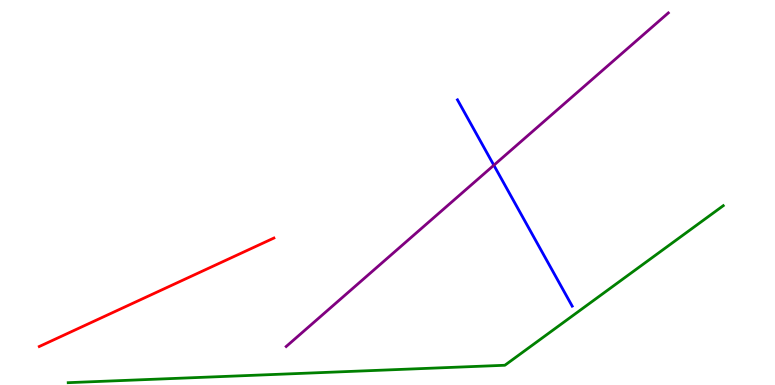[{'lines': ['blue', 'red'], 'intersections': []}, {'lines': ['green', 'red'], 'intersections': []}, {'lines': ['purple', 'red'], 'intersections': []}, {'lines': ['blue', 'green'], 'intersections': []}, {'lines': ['blue', 'purple'], 'intersections': [{'x': 6.37, 'y': 5.71}]}, {'lines': ['green', 'purple'], 'intersections': []}]